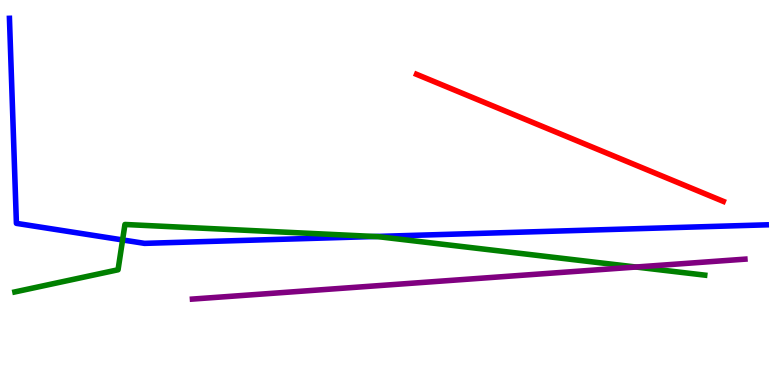[{'lines': ['blue', 'red'], 'intersections': []}, {'lines': ['green', 'red'], 'intersections': []}, {'lines': ['purple', 'red'], 'intersections': []}, {'lines': ['blue', 'green'], 'intersections': [{'x': 1.58, 'y': 3.77}, {'x': 4.84, 'y': 3.86}]}, {'lines': ['blue', 'purple'], 'intersections': []}, {'lines': ['green', 'purple'], 'intersections': [{'x': 8.21, 'y': 3.06}]}]